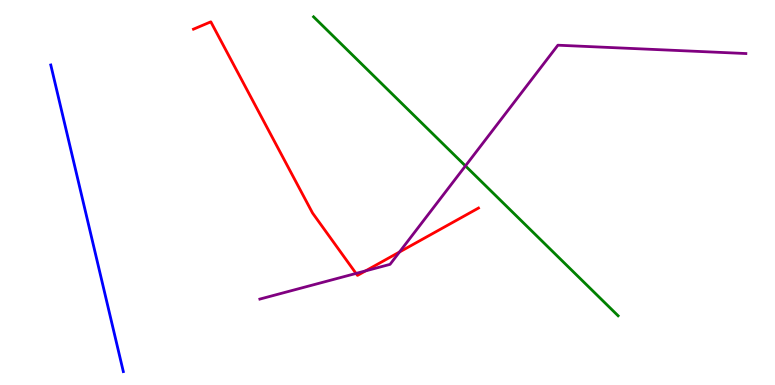[{'lines': ['blue', 'red'], 'intersections': []}, {'lines': ['green', 'red'], 'intersections': []}, {'lines': ['purple', 'red'], 'intersections': [{'x': 4.59, 'y': 2.9}, {'x': 4.72, 'y': 2.96}, {'x': 5.15, 'y': 3.45}]}, {'lines': ['blue', 'green'], 'intersections': []}, {'lines': ['blue', 'purple'], 'intersections': []}, {'lines': ['green', 'purple'], 'intersections': [{'x': 6.01, 'y': 5.69}]}]